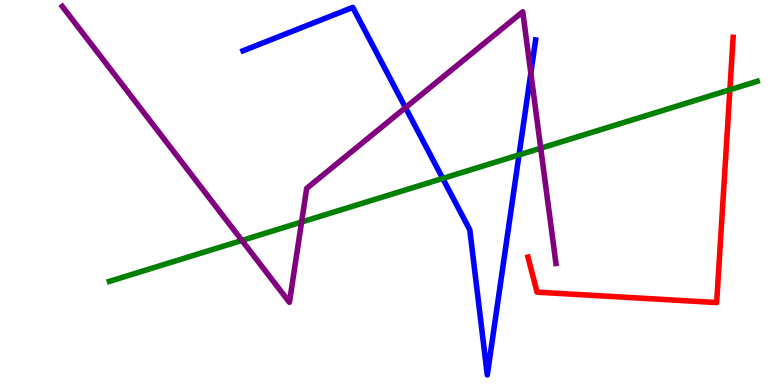[{'lines': ['blue', 'red'], 'intersections': []}, {'lines': ['green', 'red'], 'intersections': [{'x': 9.42, 'y': 7.67}]}, {'lines': ['purple', 'red'], 'intersections': []}, {'lines': ['blue', 'green'], 'intersections': [{'x': 5.71, 'y': 5.37}, {'x': 6.7, 'y': 5.98}]}, {'lines': ['blue', 'purple'], 'intersections': [{'x': 5.23, 'y': 7.2}, {'x': 6.85, 'y': 8.1}]}, {'lines': ['green', 'purple'], 'intersections': [{'x': 3.12, 'y': 3.75}, {'x': 3.89, 'y': 4.23}, {'x': 6.98, 'y': 6.15}]}]